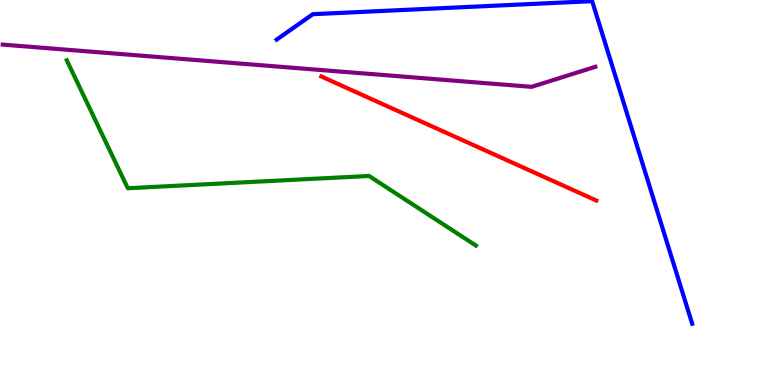[{'lines': ['blue', 'red'], 'intersections': []}, {'lines': ['green', 'red'], 'intersections': []}, {'lines': ['purple', 'red'], 'intersections': []}, {'lines': ['blue', 'green'], 'intersections': []}, {'lines': ['blue', 'purple'], 'intersections': []}, {'lines': ['green', 'purple'], 'intersections': []}]